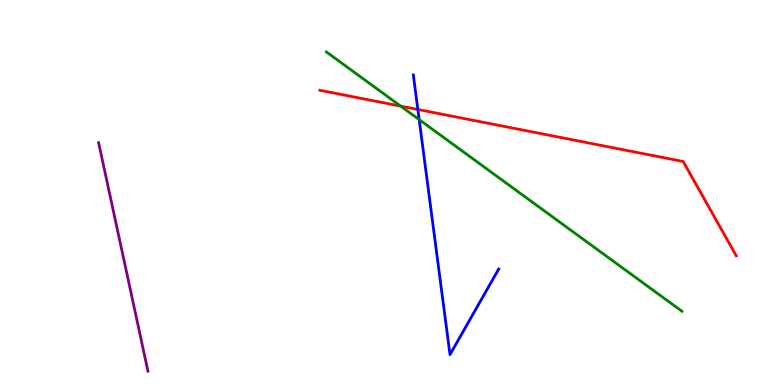[{'lines': ['blue', 'red'], 'intersections': [{'x': 5.39, 'y': 7.16}]}, {'lines': ['green', 'red'], 'intersections': [{'x': 5.17, 'y': 7.24}]}, {'lines': ['purple', 'red'], 'intersections': []}, {'lines': ['blue', 'green'], 'intersections': [{'x': 5.41, 'y': 6.89}]}, {'lines': ['blue', 'purple'], 'intersections': []}, {'lines': ['green', 'purple'], 'intersections': []}]